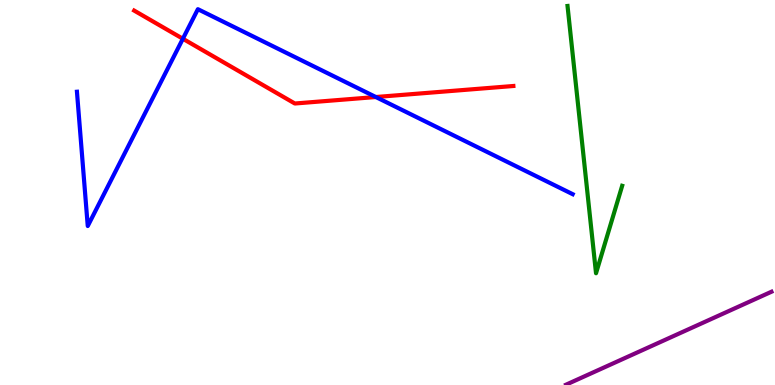[{'lines': ['blue', 'red'], 'intersections': [{'x': 2.36, 'y': 8.99}, {'x': 4.85, 'y': 7.48}]}, {'lines': ['green', 'red'], 'intersections': []}, {'lines': ['purple', 'red'], 'intersections': []}, {'lines': ['blue', 'green'], 'intersections': []}, {'lines': ['blue', 'purple'], 'intersections': []}, {'lines': ['green', 'purple'], 'intersections': []}]